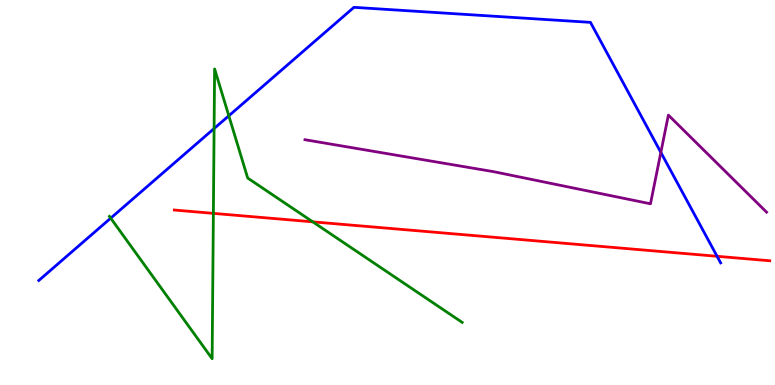[{'lines': ['blue', 'red'], 'intersections': [{'x': 9.25, 'y': 3.34}]}, {'lines': ['green', 'red'], 'intersections': [{'x': 2.75, 'y': 4.46}, {'x': 4.04, 'y': 4.24}]}, {'lines': ['purple', 'red'], 'intersections': []}, {'lines': ['blue', 'green'], 'intersections': [{'x': 1.43, 'y': 4.33}, {'x': 2.76, 'y': 6.66}, {'x': 2.95, 'y': 6.99}]}, {'lines': ['blue', 'purple'], 'intersections': [{'x': 8.53, 'y': 6.04}]}, {'lines': ['green', 'purple'], 'intersections': []}]